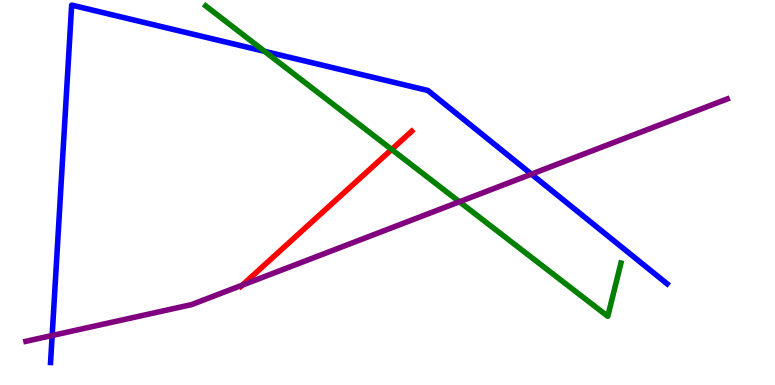[{'lines': ['blue', 'red'], 'intersections': []}, {'lines': ['green', 'red'], 'intersections': [{'x': 5.05, 'y': 6.12}]}, {'lines': ['purple', 'red'], 'intersections': [{'x': 3.13, 'y': 2.59}]}, {'lines': ['blue', 'green'], 'intersections': [{'x': 3.41, 'y': 8.67}]}, {'lines': ['blue', 'purple'], 'intersections': [{'x': 0.673, 'y': 1.29}, {'x': 6.86, 'y': 5.48}]}, {'lines': ['green', 'purple'], 'intersections': [{'x': 5.93, 'y': 4.76}]}]